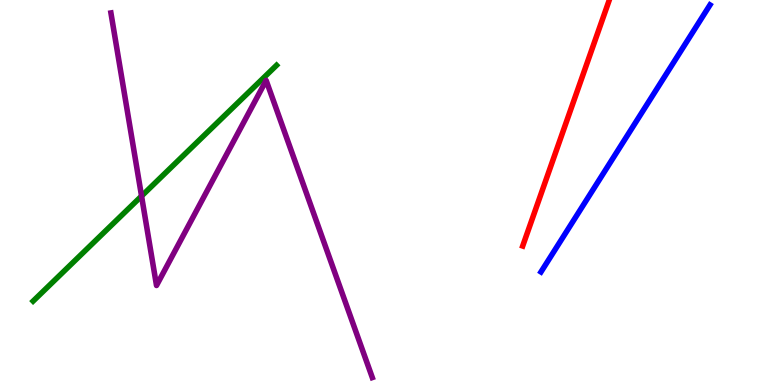[{'lines': ['blue', 'red'], 'intersections': []}, {'lines': ['green', 'red'], 'intersections': []}, {'lines': ['purple', 'red'], 'intersections': []}, {'lines': ['blue', 'green'], 'intersections': []}, {'lines': ['blue', 'purple'], 'intersections': []}, {'lines': ['green', 'purple'], 'intersections': [{'x': 1.83, 'y': 4.91}]}]